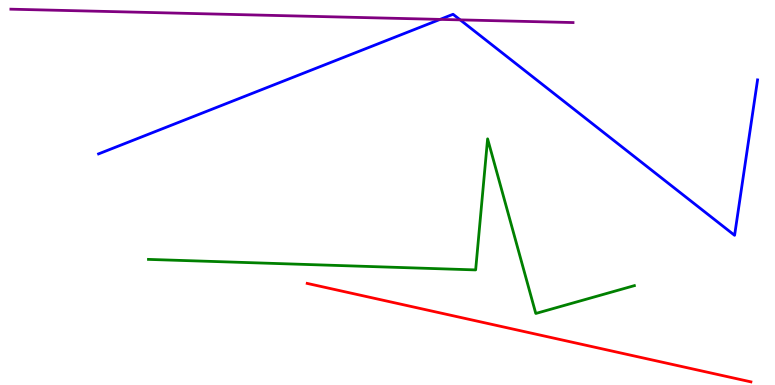[{'lines': ['blue', 'red'], 'intersections': []}, {'lines': ['green', 'red'], 'intersections': []}, {'lines': ['purple', 'red'], 'intersections': []}, {'lines': ['blue', 'green'], 'intersections': []}, {'lines': ['blue', 'purple'], 'intersections': [{'x': 5.68, 'y': 9.5}, {'x': 5.94, 'y': 9.48}]}, {'lines': ['green', 'purple'], 'intersections': []}]